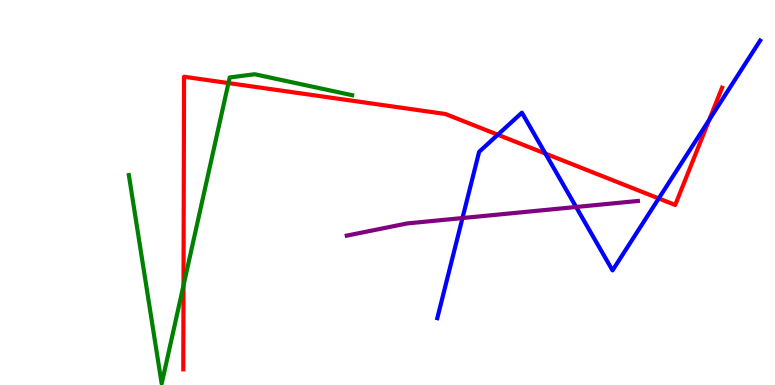[{'lines': ['blue', 'red'], 'intersections': [{'x': 6.42, 'y': 6.5}, {'x': 7.04, 'y': 6.01}, {'x': 8.5, 'y': 4.85}, {'x': 9.15, 'y': 6.89}]}, {'lines': ['green', 'red'], 'intersections': [{'x': 2.37, 'y': 2.59}, {'x': 2.95, 'y': 7.84}]}, {'lines': ['purple', 'red'], 'intersections': []}, {'lines': ['blue', 'green'], 'intersections': []}, {'lines': ['blue', 'purple'], 'intersections': [{'x': 5.97, 'y': 4.34}, {'x': 7.43, 'y': 4.62}]}, {'lines': ['green', 'purple'], 'intersections': []}]